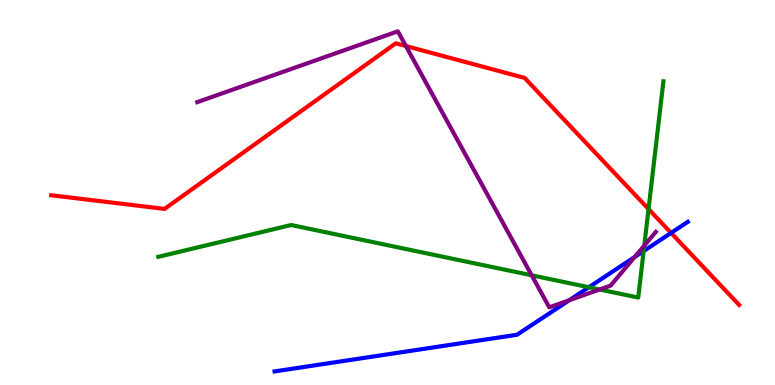[{'lines': ['blue', 'red'], 'intersections': [{'x': 8.66, 'y': 3.95}]}, {'lines': ['green', 'red'], 'intersections': [{'x': 8.37, 'y': 4.57}]}, {'lines': ['purple', 'red'], 'intersections': [{'x': 5.24, 'y': 8.8}]}, {'lines': ['blue', 'green'], 'intersections': [{'x': 7.6, 'y': 2.54}, {'x': 8.31, 'y': 3.48}]}, {'lines': ['blue', 'purple'], 'intersections': [{'x': 7.34, 'y': 2.2}, {'x': 8.19, 'y': 3.33}]}, {'lines': ['green', 'purple'], 'intersections': [{'x': 6.86, 'y': 2.85}, {'x': 7.74, 'y': 2.48}, {'x': 8.31, 'y': 3.62}]}]